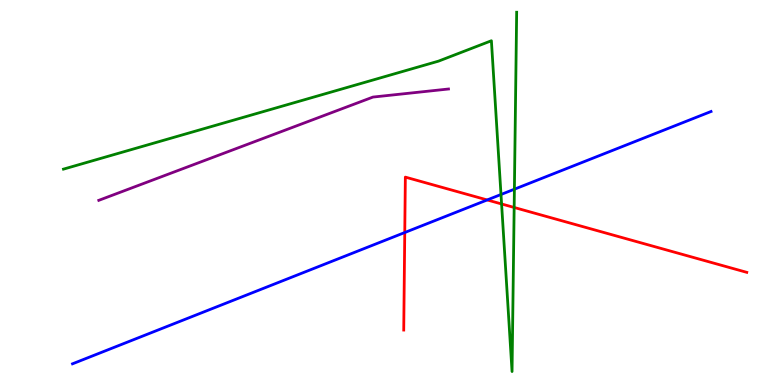[{'lines': ['blue', 'red'], 'intersections': [{'x': 5.22, 'y': 3.96}, {'x': 6.29, 'y': 4.81}]}, {'lines': ['green', 'red'], 'intersections': [{'x': 6.47, 'y': 4.7}, {'x': 6.63, 'y': 4.61}]}, {'lines': ['purple', 'red'], 'intersections': []}, {'lines': ['blue', 'green'], 'intersections': [{'x': 6.46, 'y': 4.95}, {'x': 6.64, 'y': 5.09}]}, {'lines': ['blue', 'purple'], 'intersections': []}, {'lines': ['green', 'purple'], 'intersections': []}]